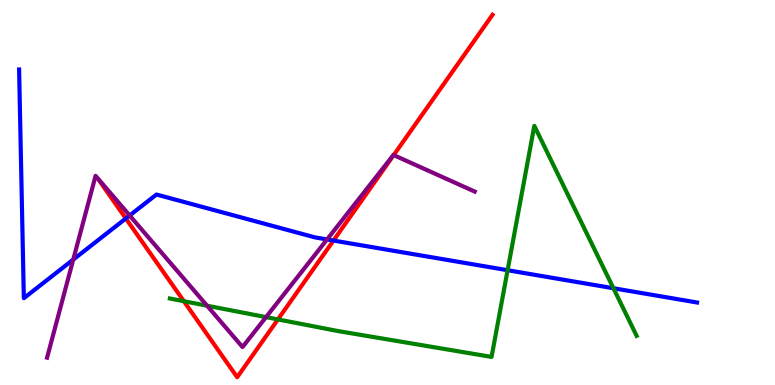[{'lines': ['blue', 'red'], 'intersections': [{'x': 1.62, 'y': 4.33}, {'x': 4.3, 'y': 3.75}]}, {'lines': ['green', 'red'], 'intersections': [{'x': 2.37, 'y': 2.18}, {'x': 3.59, 'y': 1.7}]}, {'lines': ['purple', 'red'], 'intersections': [{'x': 5.08, 'y': 5.97}]}, {'lines': ['blue', 'green'], 'intersections': [{'x': 6.55, 'y': 2.98}, {'x': 7.92, 'y': 2.51}]}, {'lines': ['blue', 'purple'], 'intersections': [{'x': 0.945, 'y': 3.26}, {'x': 1.67, 'y': 4.4}, {'x': 4.22, 'y': 3.78}]}, {'lines': ['green', 'purple'], 'intersections': [{'x': 2.67, 'y': 2.06}, {'x': 3.43, 'y': 1.76}]}]